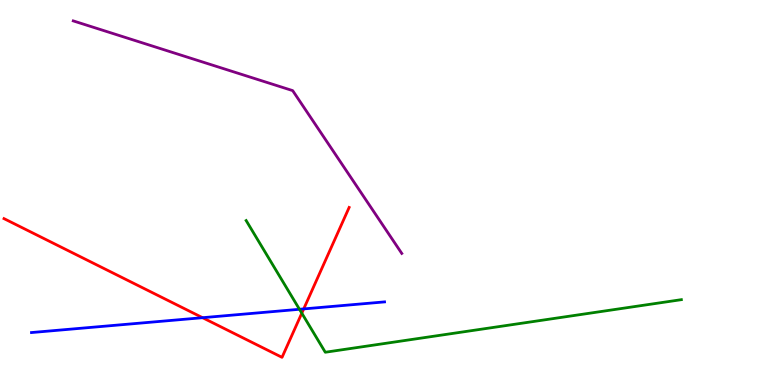[{'lines': ['blue', 'red'], 'intersections': [{'x': 2.61, 'y': 1.75}, {'x': 3.92, 'y': 1.98}]}, {'lines': ['green', 'red'], 'intersections': [{'x': 3.89, 'y': 1.87}]}, {'lines': ['purple', 'red'], 'intersections': []}, {'lines': ['blue', 'green'], 'intersections': [{'x': 3.86, 'y': 1.97}]}, {'lines': ['blue', 'purple'], 'intersections': []}, {'lines': ['green', 'purple'], 'intersections': []}]